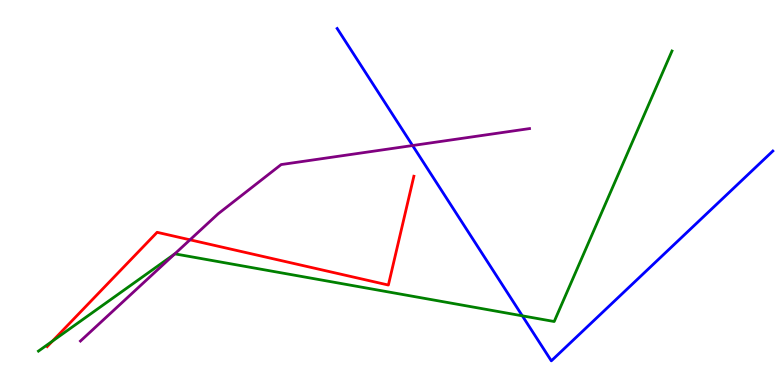[{'lines': ['blue', 'red'], 'intersections': []}, {'lines': ['green', 'red'], 'intersections': [{'x': 0.677, 'y': 1.14}]}, {'lines': ['purple', 'red'], 'intersections': [{'x': 2.45, 'y': 3.77}]}, {'lines': ['blue', 'green'], 'intersections': [{'x': 6.74, 'y': 1.8}]}, {'lines': ['blue', 'purple'], 'intersections': [{'x': 5.32, 'y': 6.22}]}, {'lines': ['green', 'purple'], 'intersections': [{'x': 2.25, 'y': 3.4}]}]